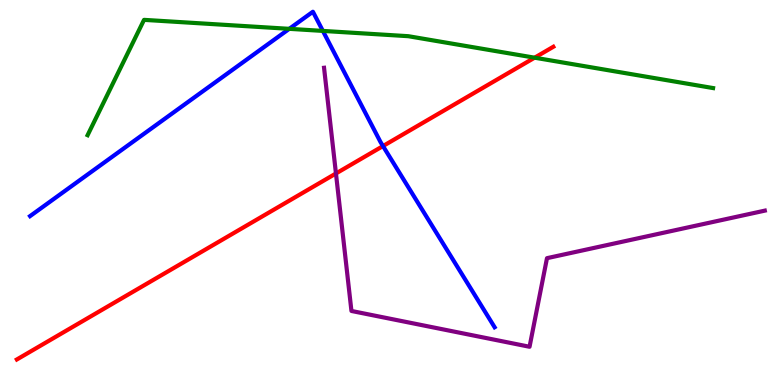[{'lines': ['blue', 'red'], 'intersections': [{'x': 4.94, 'y': 6.21}]}, {'lines': ['green', 'red'], 'intersections': [{'x': 6.9, 'y': 8.5}]}, {'lines': ['purple', 'red'], 'intersections': [{'x': 4.33, 'y': 5.49}]}, {'lines': ['blue', 'green'], 'intersections': [{'x': 3.73, 'y': 9.25}, {'x': 4.17, 'y': 9.2}]}, {'lines': ['blue', 'purple'], 'intersections': []}, {'lines': ['green', 'purple'], 'intersections': []}]